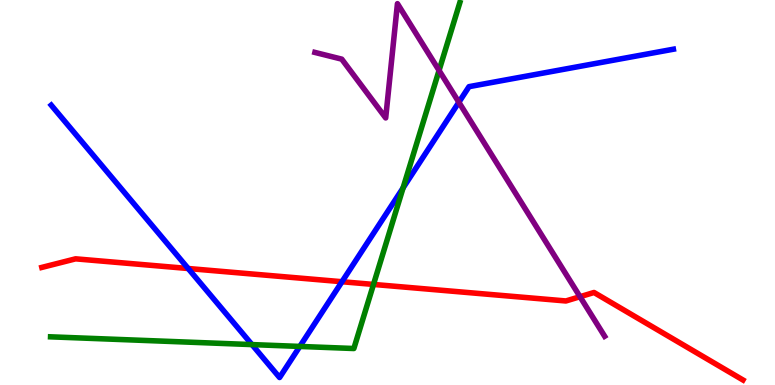[{'lines': ['blue', 'red'], 'intersections': [{'x': 2.43, 'y': 3.03}, {'x': 4.41, 'y': 2.68}]}, {'lines': ['green', 'red'], 'intersections': [{'x': 4.82, 'y': 2.61}]}, {'lines': ['purple', 'red'], 'intersections': [{'x': 7.48, 'y': 2.29}]}, {'lines': ['blue', 'green'], 'intersections': [{'x': 3.25, 'y': 1.05}, {'x': 3.87, 'y': 1.0}, {'x': 5.2, 'y': 5.12}]}, {'lines': ['blue', 'purple'], 'intersections': [{'x': 5.92, 'y': 7.34}]}, {'lines': ['green', 'purple'], 'intersections': [{'x': 5.67, 'y': 8.17}]}]